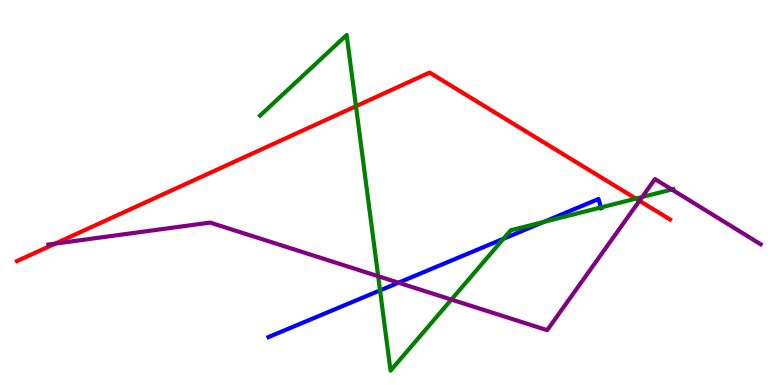[{'lines': ['blue', 'red'], 'intersections': []}, {'lines': ['green', 'red'], 'intersections': [{'x': 4.59, 'y': 7.24}, {'x': 8.2, 'y': 4.84}]}, {'lines': ['purple', 'red'], 'intersections': [{'x': 0.711, 'y': 3.67}, {'x': 8.25, 'y': 4.78}]}, {'lines': ['blue', 'green'], 'intersections': [{'x': 4.9, 'y': 2.46}, {'x': 6.5, 'y': 3.8}, {'x': 7.02, 'y': 4.24}, {'x': 7.75, 'y': 4.61}]}, {'lines': ['blue', 'purple'], 'intersections': [{'x': 5.14, 'y': 2.66}]}, {'lines': ['green', 'purple'], 'intersections': [{'x': 4.88, 'y': 2.83}, {'x': 5.82, 'y': 2.22}, {'x': 8.29, 'y': 4.88}, {'x': 8.67, 'y': 5.08}]}]